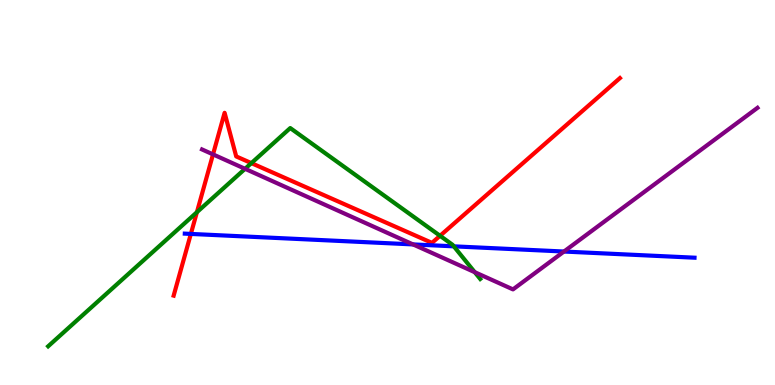[{'lines': ['blue', 'red'], 'intersections': [{'x': 2.46, 'y': 3.92}]}, {'lines': ['green', 'red'], 'intersections': [{'x': 2.54, 'y': 4.49}, {'x': 3.24, 'y': 5.76}, {'x': 5.68, 'y': 3.88}]}, {'lines': ['purple', 'red'], 'intersections': [{'x': 2.75, 'y': 5.99}]}, {'lines': ['blue', 'green'], 'intersections': [{'x': 5.86, 'y': 3.6}]}, {'lines': ['blue', 'purple'], 'intersections': [{'x': 5.33, 'y': 3.65}, {'x': 7.28, 'y': 3.47}]}, {'lines': ['green', 'purple'], 'intersections': [{'x': 3.16, 'y': 5.62}, {'x': 6.13, 'y': 2.93}]}]